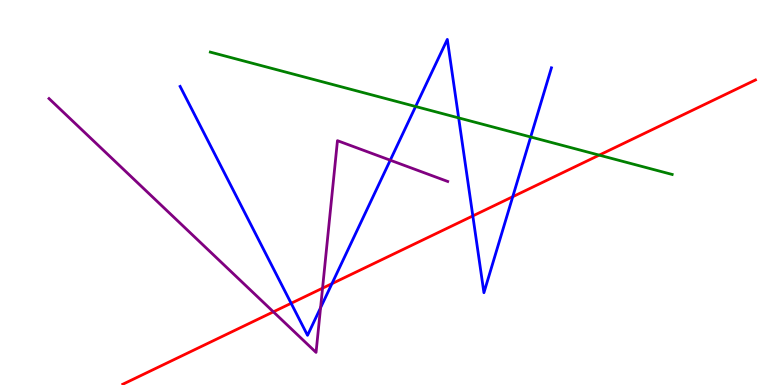[{'lines': ['blue', 'red'], 'intersections': [{'x': 3.76, 'y': 2.12}, {'x': 4.28, 'y': 2.63}, {'x': 6.1, 'y': 4.39}, {'x': 6.62, 'y': 4.89}]}, {'lines': ['green', 'red'], 'intersections': [{'x': 7.73, 'y': 5.97}]}, {'lines': ['purple', 'red'], 'intersections': [{'x': 3.53, 'y': 1.9}, {'x': 4.16, 'y': 2.51}]}, {'lines': ['blue', 'green'], 'intersections': [{'x': 5.36, 'y': 7.23}, {'x': 5.92, 'y': 6.94}, {'x': 6.85, 'y': 6.44}]}, {'lines': ['blue', 'purple'], 'intersections': [{'x': 4.14, 'y': 2.01}, {'x': 5.04, 'y': 5.84}]}, {'lines': ['green', 'purple'], 'intersections': []}]